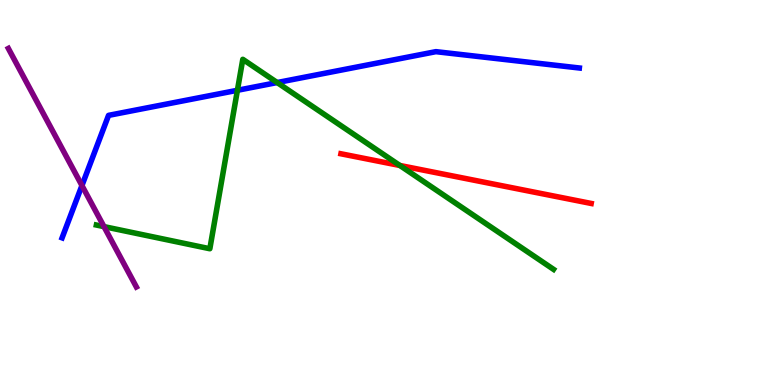[{'lines': ['blue', 'red'], 'intersections': []}, {'lines': ['green', 'red'], 'intersections': [{'x': 5.16, 'y': 5.7}]}, {'lines': ['purple', 'red'], 'intersections': []}, {'lines': ['blue', 'green'], 'intersections': [{'x': 3.06, 'y': 7.65}, {'x': 3.58, 'y': 7.86}]}, {'lines': ['blue', 'purple'], 'intersections': [{'x': 1.06, 'y': 5.18}]}, {'lines': ['green', 'purple'], 'intersections': [{'x': 1.34, 'y': 4.11}]}]